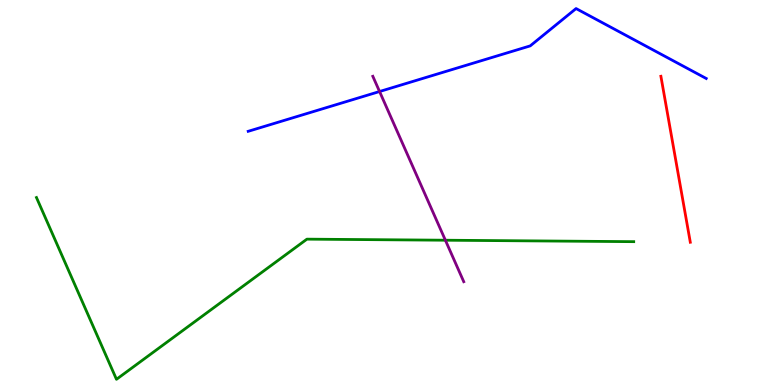[{'lines': ['blue', 'red'], 'intersections': []}, {'lines': ['green', 'red'], 'intersections': []}, {'lines': ['purple', 'red'], 'intersections': []}, {'lines': ['blue', 'green'], 'intersections': []}, {'lines': ['blue', 'purple'], 'intersections': [{'x': 4.9, 'y': 7.62}]}, {'lines': ['green', 'purple'], 'intersections': [{'x': 5.75, 'y': 3.76}]}]